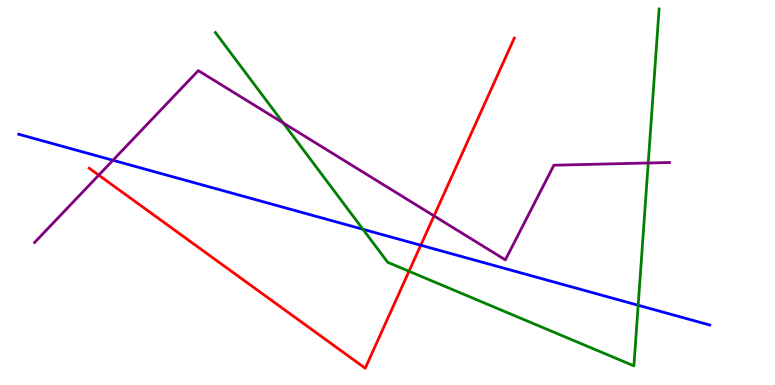[{'lines': ['blue', 'red'], 'intersections': [{'x': 5.43, 'y': 3.63}]}, {'lines': ['green', 'red'], 'intersections': [{'x': 5.28, 'y': 2.95}]}, {'lines': ['purple', 'red'], 'intersections': [{'x': 1.27, 'y': 5.45}, {'x': 5.6, 'y': 4.39}]}, {'lines': ['blue', 'green'], 'intersections': [{'x': 4.68, 'y': 4.04}, {'x': 8.23, 'y': 2.07}]}, {'lines': ['blue', 'purple'], 'intersections': [{'x': 1.46, 'y': 5.84}]}, {'lines': ['green', 'purple'], 'intersections': [{'x': 3.65, 'y': 6.81}, {'x': 8.36, 'y': 5.77}]}]